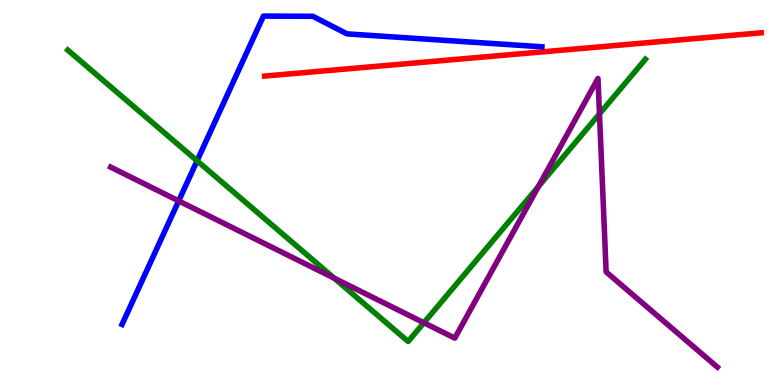[{'lines': ['blue', 'red'], 'intersections': []}, {'lines': ['green', 'red'], 'intersections': []}, {'lines': ['purple', 'red'], 'intersections': []}, {'lines': ['blue', 'green'], 'intersections': [{'x': 2.54, 'y': 5.82}]}, {'lines': ['blue', 'purple'], 'intersections': [{'x': 2.31, 'y': 4.78}]}, {'lines': ['green', 'purple'], 'intersections': [{'x': 4.31, 'y': 2.77}, {'x': 5.47, 'y': 1.62}, {'x': 6.95, 'y': 5.15}, {'x': 7.74, 'y': 7.04}]}]